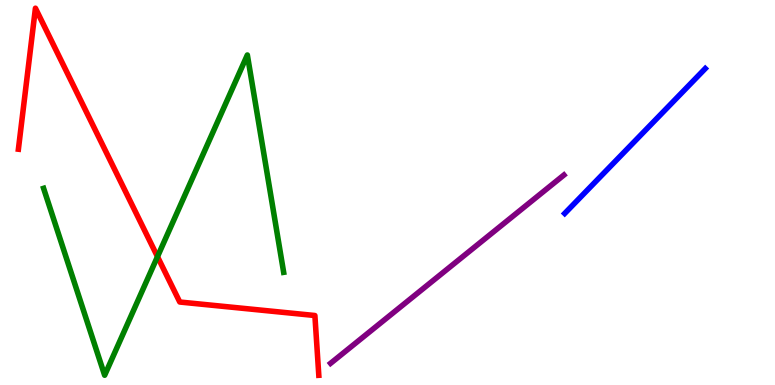[{'lines': ['blue', 'red'], 'intersections': []}, {'lines': ['green', 'red'], 'intersections': [{'x': 2.03, 'y': 3.33}]}, {'lines': ['purple', 'red'], 'intersections': []}, {'lines': ['blue', 'green'], 'intersections': []}, {'lines': ['blue', 'purple'], 'intersections': []}, {'lines': ['green', 'purple'], 'intersections': []}]